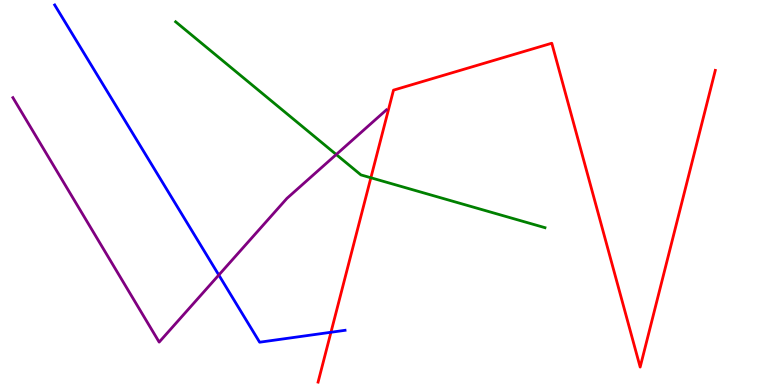[{'lines': ['blue', 'red'], 'intersections': [{'x': 4.27, 'y': 1.37}]}, {'lines': ['green', 'red'], 'intersections': [{'x': 4.79, 'y': 5.38}]}, {'lines': ['purple', 'red'], 'intersections': []}, {'lines': ['blue', 'green'], 'intersections': []}, {'lines': ['blue', 'purple'], 'intersections': [{'x': 2.82, 'y': 2.86}]}, {'lines': ['green', 'purple'], 'intersections': [{'x': 4.34, 'y': 5.99}]}]